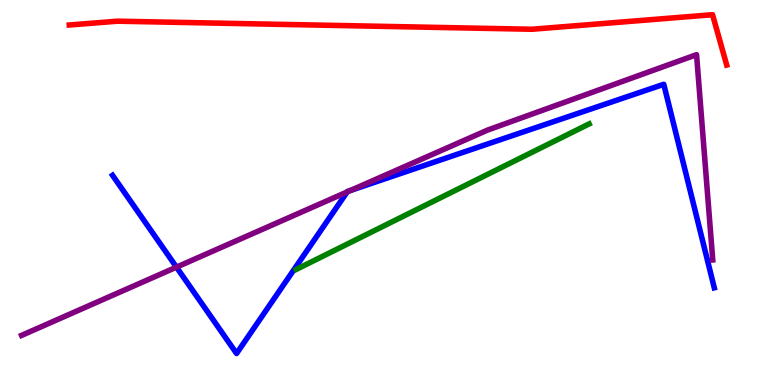[{'lines': ['blue', 'red'], 'intersections': []}, {'lines': ['green', 'red'], 'intersections': []}, {'lines': ['purple', 'red'], 'intersections': []}, {'lines': ['blue', 'green'], 'intersections': []}, {'lines': ['blue', 'purple'], 'intersections': [{'x': 2.28, 'y': 3.06}, {'x': 4.48, 'y': 5.01}, {'x': 4.52, 'y': 5.05}]}, {'lines': ['green', 'purple'], 'intersections': []}]